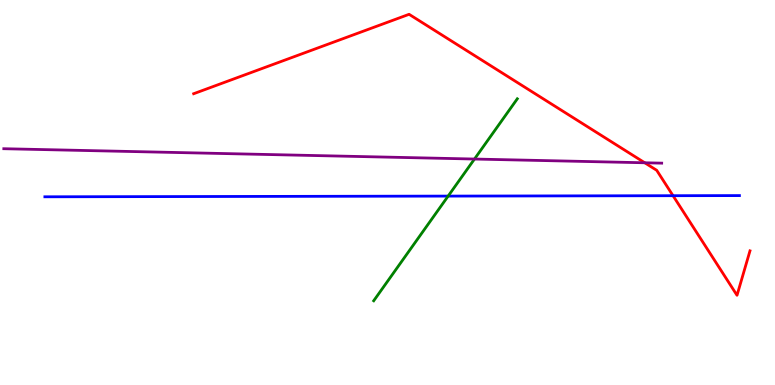[{'lines': ['blue', 'red'], 'intersections': [{'x': 8.68, 'y': 4.92}]}, {'lines': ['green', 'red'], 'intersections': []}, {'lines': ['purple', 'red'], 'intersections': [{'x': 8.32, 'y': 5.77}]}, {'lines': ['blue', 'green'], 'intersections': [{'x': 5.78, 'y': 4.91}]}, {'lines': ['blue', 'purple'], 'intersections': []}, {'lines': ['green', 'purple'], 'intersections': [{'x': 6.12, 'y': 5.87}]}]